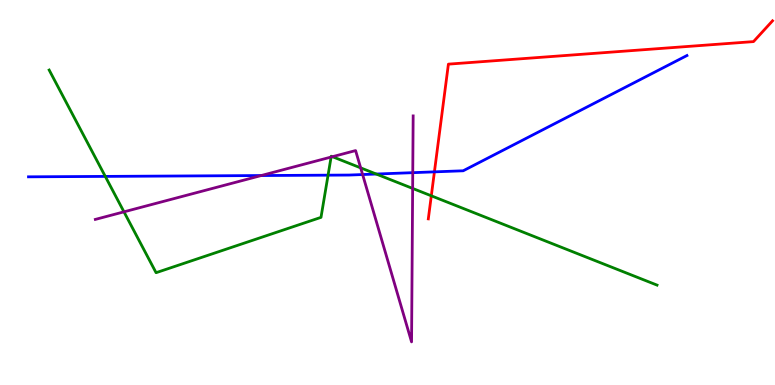[{'lines': ['blue', 'red'], 'intersections': [{'x': 5.61, 'y': 5.54}]}, {'lines': ['green', 'red'], 'intersections': [{'x': 5.57, 'y': 4.91}]}, {'lines': ['purple', 'red'], 'intersections': []}, {'lines': ['blue', 'green'], 'intersections': [{'x': 1.36, 'y': 5.42}, {'x': 4.23, 'y': 5.45}, {'x': 4.85, 'y': 5.48}]}, {'lines': ['blue', 'purple'], 'intersections': [{'x': 3.37, 'y': 5.44}, {'x': 4.68, 'y': 5.47}, {'x': 5.33, 'y': 5.52}]}, {'lines': ['green', 'purple'], 'intersections': [{'x': 1.6, 'y': 4.5}, {'x': 4.27, 'y': 5.92}, {'x': 4.29, 'y': 5.93}, {'x': 4.65, 'y': 5.64}, {'x': 5.32, 'y': 5.11}]}]